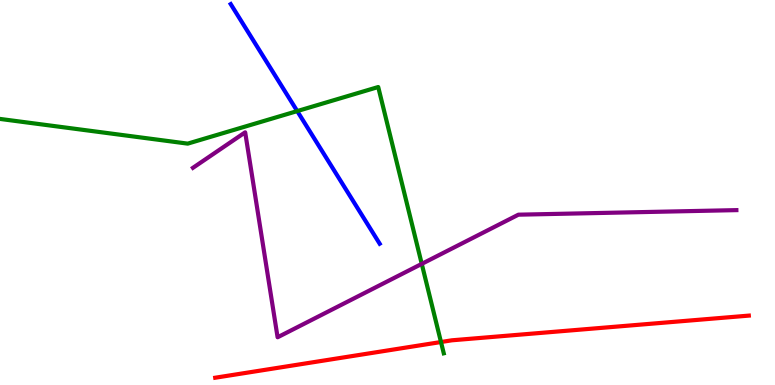[{'lines': ['blue', 'red'], 'intersections': []}, {'lines': ['green', 'red'], 'intersections': [{'x': 5.69, 'y': 1.12}]}, {'lines': ['purple', 'red'], 'intersections': []}, {'lines': ['blue', 'green'], 'intersections': [{'x': 3.84, 'y': 7.11}]}, {'lines': ['blue', 'purple'], 'intersections': []}, {'lines': ['green', 'purple'], 'intersections': [{'x': 5.44, 'y': 3.15}]}]